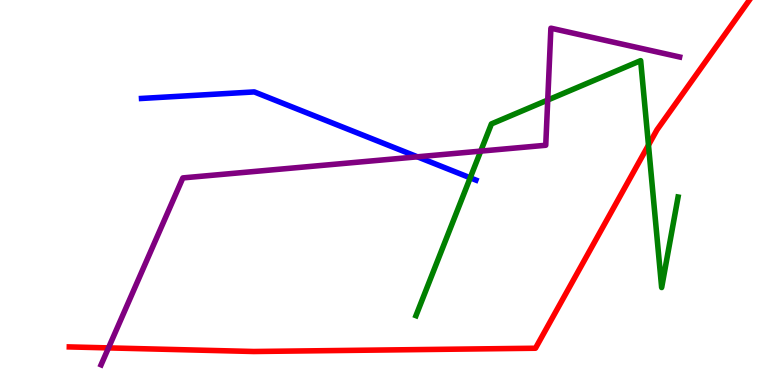[{'lines': ['blue', 'red'], 'intersections': []}, {'lines': ['green', 'red'], 'intersections': [{'x': 8.37, 'y': 6.23}]}, {'lines': ['purple', 'red'], 'intersections': [{'x': 1.4, 'y': 0.964}]}, {'lines': ['blue', 'green'], 'intersections': [{'x': 6.07, 'y': 5.38}]}, {'lines': ['blue', 'purple'], 'intersections': [{'x': 5.39, 'y': 5.93}]}, {'lines': ['green', 'purple'], 'intersections': [{'x': 6.2, 'y': 6.07}, {'x': 7.07, 'y': 7.4}]}]